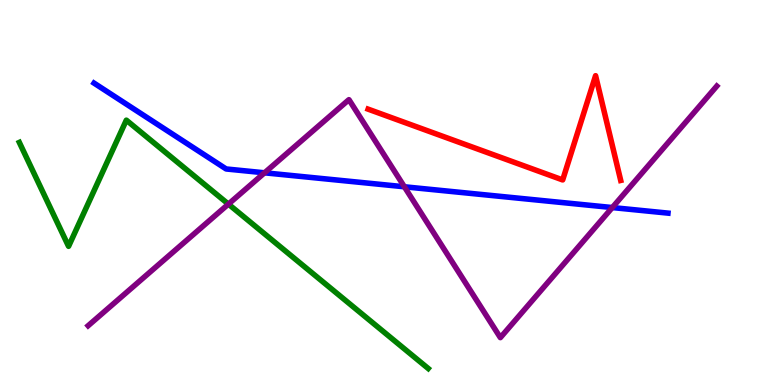[{'lines': ['blue', 'red'], 'intersections': []}, {'lines': ['green', 'red'], 'intersections': []}, {'lines': ['purple', 'red'], 'intersections': []}, {'lines': ['blue', 'green'], 'intersections': []}, {'lines': ['blue', 'purple'], 'intersections': [{'x': 3.41, 'y': 5.51}, {'x': 5.22, 'y': 5.15}, {'x': 7.9, 'y': 4.61}]}, {'lines': ['green', 'purple'], 'intersections': [{'x': 2.95, 'y': 4.7}]}]